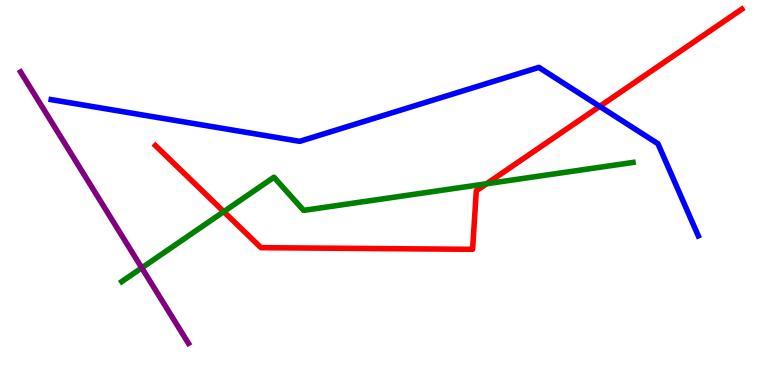[{'lines': ['blue', 'red'], 'intersections': [{'x': 7.74, 'y': 7.24}]}, {'lines': ['green', 'red'], 'intersections': [{'x': 2.89, 'y': 4.5}, {'x': 6.28, 'y': 5.23}]}, {'lines': ['purple', 'red'], 'intersections': []}, {'lines': ['blue', 'green'], 'intersections': []}, {'lines': ['blue', 'purple'], 'intersections': []}, {'lines': ['green', 'purple'], 'intersections': [{'x': 1.83, 'y': 3.04}]}]